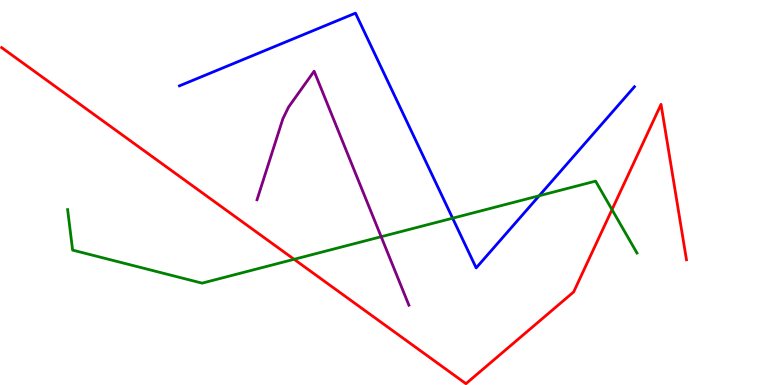[{'lines': ['blue', 'red'], 'intersections': []}, {'lines': ['green', 'red'], 'intersections': [{'x': 3.79, 'y': 3.27}, {'x': 7.9, 'y': 4.56}]}, {'lines': ['purple', 'red'], 'intersections': []}, {'lines': ['blue', 'green'], 'intersections': [{'x': 5.84, 'y': 4.33}, {'x': 6.96, 'y': 4.92}]}, {'lines': ['blue', 'purple'], 'intersections': []}, {'lines': ['green', 'purple'], 'intersections': [{'x': 4.92, 'y': 3.85}]}]